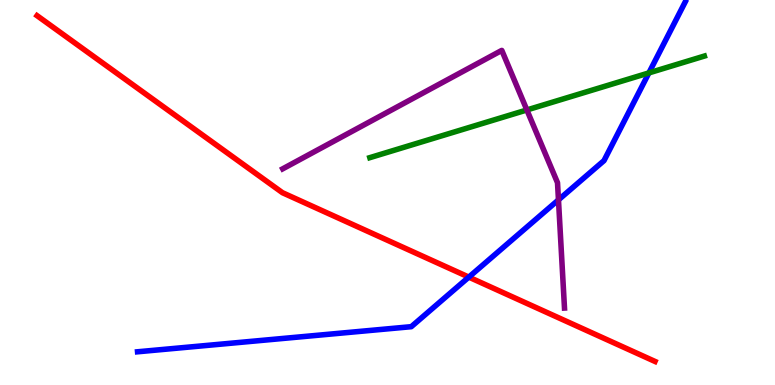[{'lines': ['blue', 'red'], 'intersections': [{'x': 6.05, 'y': 2.8}]}, {'lines': ['green', 'red'], 'intersections': []}, {'lines': ['purple', 'red'], 'intersections': []}, {'lines': ['blue', 'green'], 'intersections': [{'x': 8.37, 'y': 8.11}]}, {'lines': ['blue', 'purple'], 'intersections': [{'x': 7.21, 'y': 4.81}]}, {'lines': ['green', 'purple'], 'intersections': [{'x': 6.8, 'y': 7.14}]}]